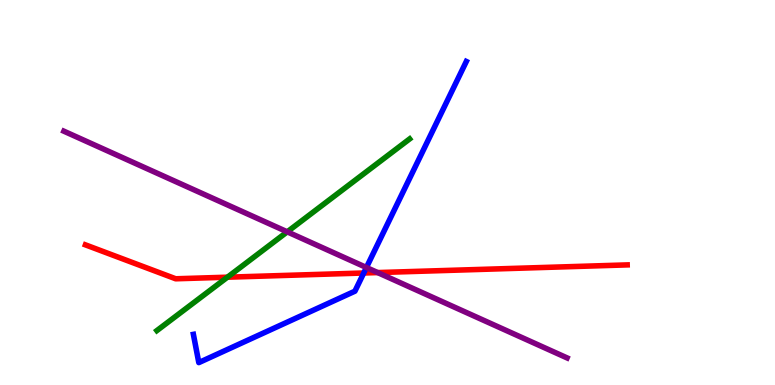[{'lines': ['blue', 'red'], 'intersections': [{'x': 4.69, 'y': 2.91}]}, {'lines': ['green', 'red'], 'intersections': [{'x': 2.93, 'y': 2.8}]}, {'lines': ['purple', 'red'], 'intersections': [{'x': 4.87, 'y': 2.92}]}, {'lines': ['blue', 'green'], 'intersections': []}, {'lines': ['blue', 'purple'], 'intersections': [{'x': 4.73, 'y': 3.05}]}, {'lines': ['green', 'purple'], 'intersections': [{'x': 3.71, 'y': 3.98}]}]